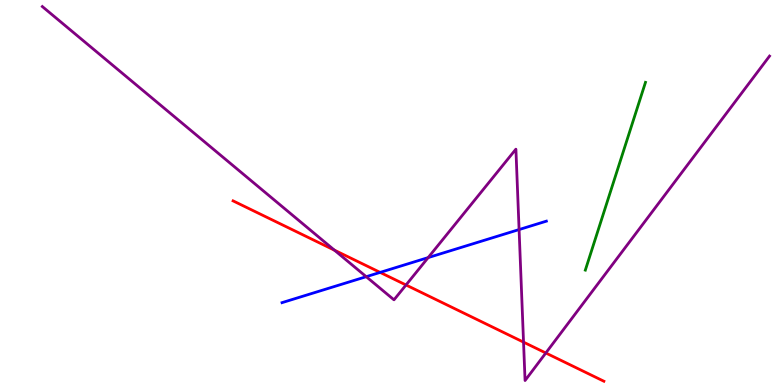[{'lines': ['blue', 'red'], 'intersections': [{'x': 4.91, 'y': 2.92}]}, {'lines': ['green', 'red'], 'intersections': []}, {'lines': ['purple', 'red'], 'intersections': [{'x': 4.32, 'y': 3.5}, {'x': 5.24, 'y': 2.6}, {'x': 6.76, 'y': 1.11}, {'x': 7.04, 'y': 0.832}]}, {'lines': ['blue', 'green'], 'intersections': []}, {'lines': ['blue', 'purple'], 'intersections': [{'x': 4.73, 'y': 2.81}, {'x': 5.52, 'y': 3.31}, {'x': 6.7, 'y': 4.04}]}, {'lines': ['green', 'purple'], 'intersections': []}]